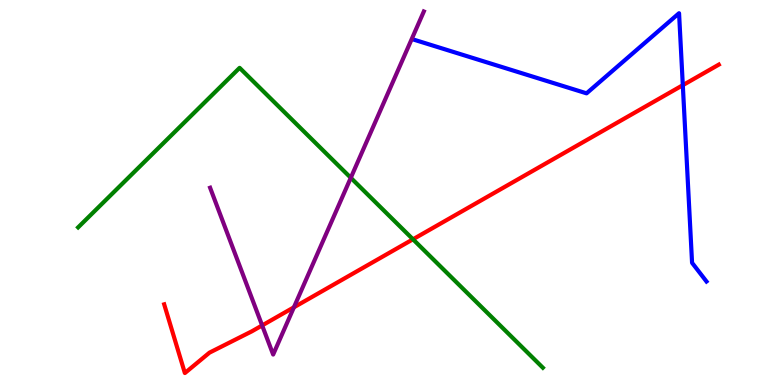[{'lines': ['blue', 'red'], 'intersections': [{'x': 8.81, 'y': 7.79}]}, {'lines': ['green', 'red'], 'intersections': [{'x': 5.33, 'y': 3.78}]}, {'lines': ['purple', 'red'], 'intersections': [{'x': 3.38, 'y': 1.55}, {'x': 3.79, 'y': 2.02}]}, {'lines': ['blue', 'green'], 'intersections': []}, {'lines': ['blue', 'purple'], 'intersections': []}, {'lines': ['green', 'purple'], 'intersections': [{'x': 4.53, 'y': 5.38}]}]